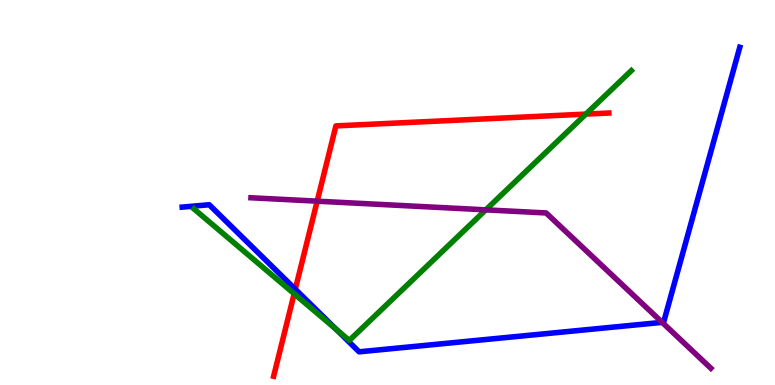[{'lines': ['blue', 'red'], 'intersections': [{'x': 3.81, 'y': 2.49}]}, {'lines': ['green', 'red'], 'intersections': [{'x': 3.8, 'y': 2.37}, {'x': 7.56, 'y': 7.04}]}, {'lines': ['purple', 'red'], 'intersections': [{'x': 4.09, 'y': 4.77}]}, {'lines': ['blue', 'green'], 'intersections': [{'x': 4.34, 'y': 1.45}]}, {'lines': ['blue', 'purple'], 'intersections': [{'x': 8.54, 'y': 1.63}]}, {'lines': ['green', 'purple'], 'intersections': [{'x': 6.27, 'y': 4.55}]}]